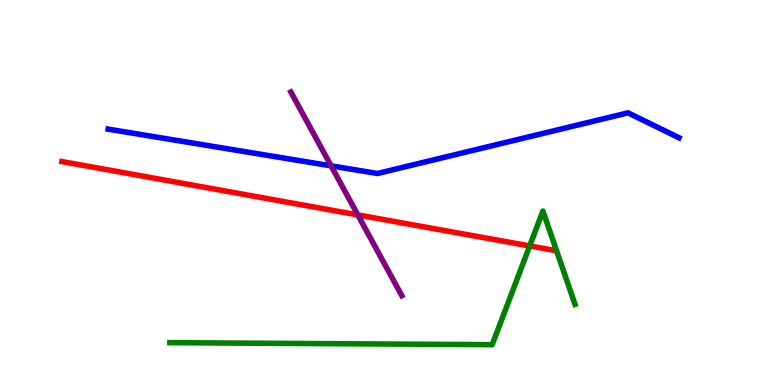[{'lines': ['blue', 'red'], 'intersections': []}, {'lines': ['green', 'red'], 'intersections': [{'x': 6.83, 'y': 3.61}]}, {'lines': ['purple', 'red'], 'intersections': [{'x': 4.62, 'y': 4.42}]}, {'lines': ['blue', 'green'], 'intersections': []}, {'lines': ['blue', 'purple'], 'intersections': [{'x': 4.27, 'y': 5.69}]}, {'lines': ['green', 'purple'], 'intersections': []}]